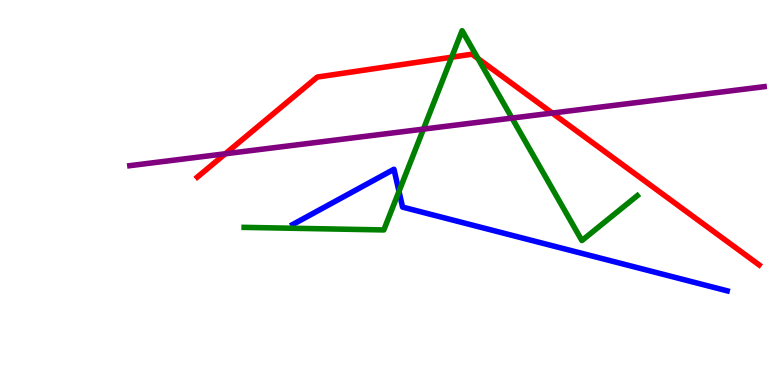[{'lines': ['blue', 'red'], 'intersections': []}, {'lines': ['green', 'red'], 'intersections': [{'x': 5.83, 'y': 8.51}, {'x': 6.17, 'y': 8.48}]}, {'lines': ['purple', 'red'], 'intersections': [{'x': 2.91, 'y': 6.01}, {'x': 7.13, 'y': 7.06}]}, {'lines': ['blue', 'green'], 'intersections': [{'x': 5.15, 'y': 5.03}]}, {'lines': ['blue', 'purple'], 'intersections': []}, {'lines': ['green', 'purple'], 'intersections': [{'x': 5.46, 'y': 6.65}, {'x': 6.61, 'y': 6.93}]}]